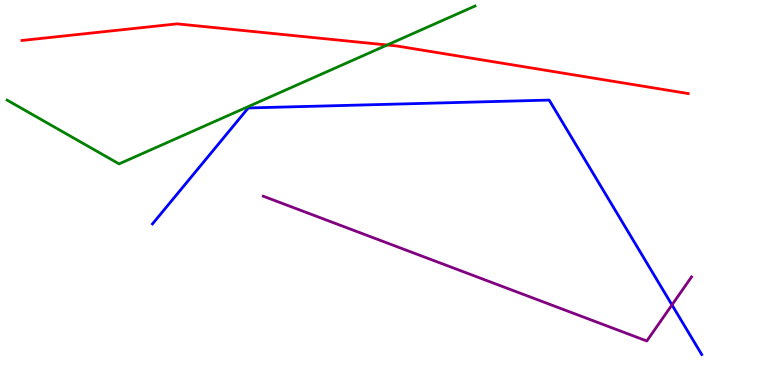[{'lines': ['blue', 'red'], 'intersections': []}, {'lines': ['green', 'red'], 'intersections': [{'x': 5.0, 'y': 8.83}]}, {'lines': ['purple', 'red'], 'intersections': []}, {'lines': ['blue', 'green'], 'intersections': []}, {'lines': ['blue', 'purple'], 'intersections': [{'x': 8.67, 'y': 2.08}]}, {'lines': ['green', 'purple'], 'intersections': []}]